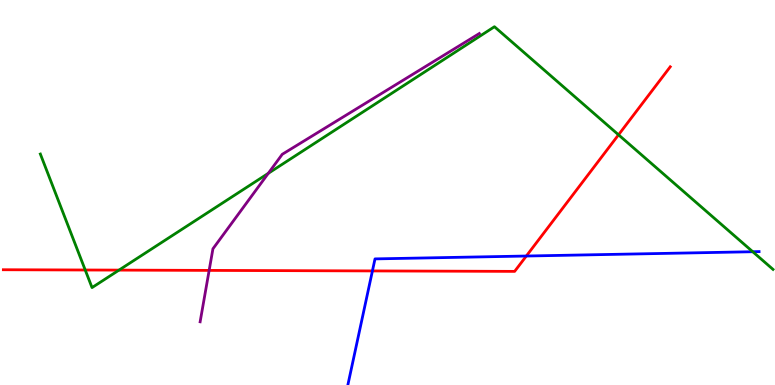[{'lines': ['blue', 'red'], 'intersections': [{'x': 4.81, 'y': 2.96}, {'x': 6.79, 'y': 3.35}]}, {'lines': ['green', 'red'], 'intersections': [{'x': 1.1, 'y': 2.99}, {'x': 1.54, 'y': 2.98}, {'x': 7.98, 'y': 6.5}]}, {'lines': ['purple', 'red'], 'intersections': [{'x': 2.7, 'y': 2.98}]}, {'lines': ['blue', 'green'], 'intersections': [{'x': 9.71, 'y': 3.46}]}, {'lines': ['blue', 'purple'], 'intersections': []}, {'lines': ['green', 'purple'], 'intersections': [{'x': 3.46, 'y': 5.5}]}]